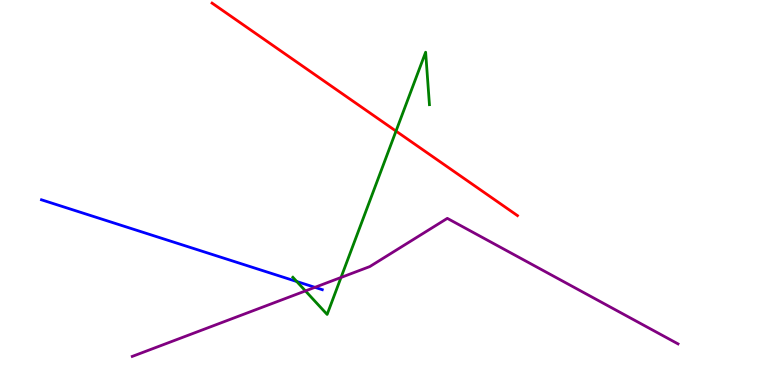[{'lines': ['blue', 'red'], 'intersections': []}, {'lines': ['green', 'red'], 'intersections': [{'x': 5.11, 'y': 6.59}]}, {'lines': ['purple', 'red'], 'intersections': []}, {'lines': ['blue', 'green'], 'intersections': [{'x': 3.83, 'y': 2.69}]}, {'lines': ['blue', 'purple'], 'intersections': [{'x': 4.06, 'y': 2.54}]}, {'lines': ['green', 'purple'], 'intersections': [{'x': 3.94, 'y': 2.44}, {'x': 4.4, 'y': 2.79}]}]